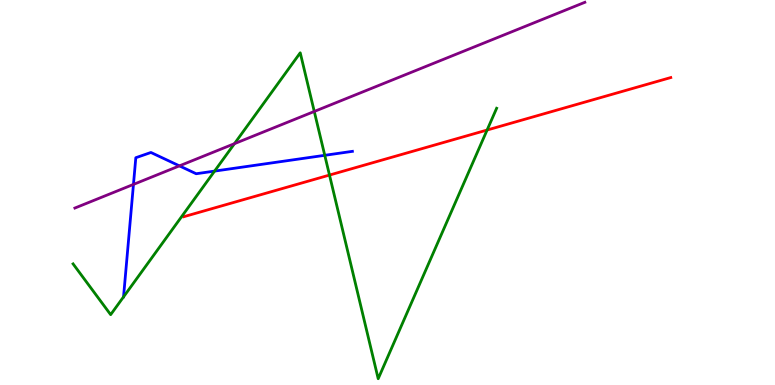[{'lines': ['blue', 'red'], 'intersections': []}, {'lines': ['green', 'red'], 'intersections': [{'x': 4.25, 'y': 5.45}, {'x': 6.29, 'y': 6.62}]}, {'lines': ['purple', 'red'], 'intersections': []}, {'lines': ['blue', 'green'], 'intersections': [{'x': 2.77, 'y': 5.56}, {'x': 4.19, 'y': 5.97}]}, {'lines': ['blue', 'purple'], 'intersections': [{'x': 1.72, 'y': 5.21}, {'x': 2.32, 'y': 5.69}]}, {'lines': ['green', 'purple'], 'intersections': [{'x': 3.03, 'y': 6.27}, {'x': 4.06, 'y': 7.1}]}]